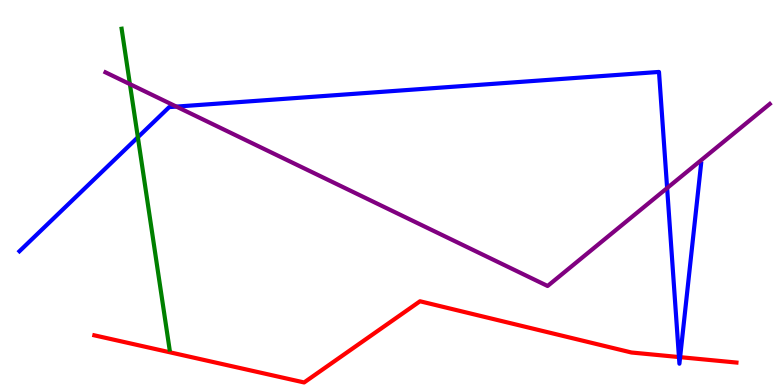[{'lines': ['blue', 'red'], 'intersections': [{'x': 8.76, 'y': 0.726}, {'x': 8.78, 'y': 0.723}]}, {'lines': ['green', 'red'], 'intersections': []}, {'lines': ['purple', 'red'], 'intersections': []}, {'lines': ['blue', 'green'], 'intersections': [{'x': 1.78, 'y': 6.43}]}, {'lines': ['blue', 'purple'], 'intersections': [{'x': 2.28, 'y': 7.23}, {'x': 8.61, 'y': 5.12}]}, {'lines': ['green', 'purple'], 'intersections': [{'x': 1.68, 'y': 7.81}]}]